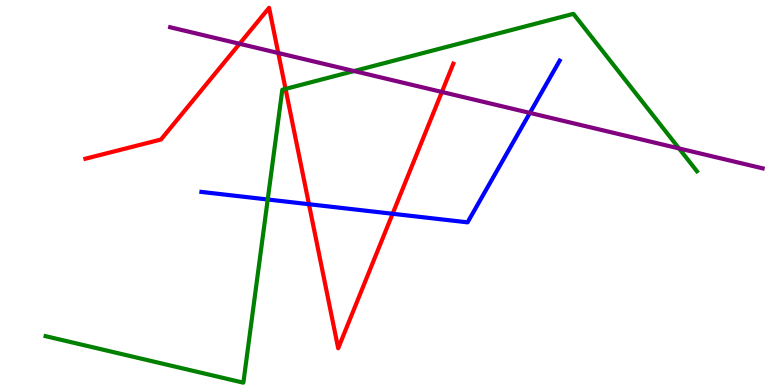[{'lines': ['blue', 'red'], 'intersections': [{'x': 3.99, 'y': 4.7}, {'x': 5.07, 'y': 4.45}]}, {'lines': ['green', 'red'], 'intersections': [{'x': 3.68, 'y': 7.69}]}, {'lines': ['purple', 'red'], 'intersections': [{'x': 3.09, 'y': 8.86}, {'x': 3.59, 'y': 8.62}, {'x': 5.7, 'y': 7.61}]}, {'lines': ['blue', 'green'], 'intersections': [{'x': 3.45, 'y': 4.82}]}, {'lines': ['blue', 'purple'], 'intersections': [{'x': 6.84, 'y': 7.07}]}, {'lines': ['green', 'purple'], 'intersections': [{'x': 4.57, 'y': 8.15}, {'x': 8.76, 'y': 6.14}]}]